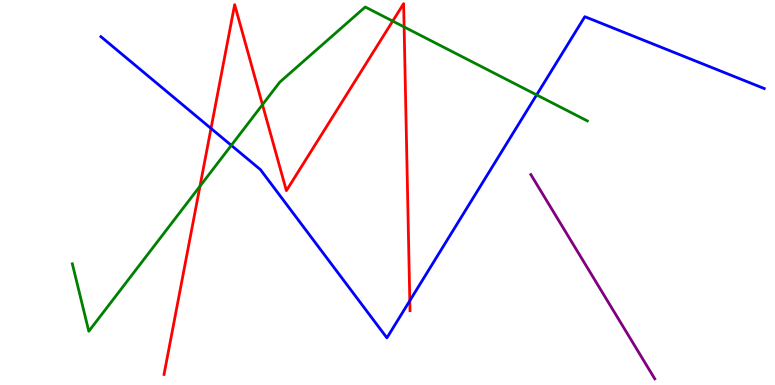[{'lines': ['blue', 'red'], 'intersections': [{'x': 2.72, 'y': 6.66}, {'x': 5.29, 'y': 2.19}]}, {'lines': ['green', 'red'], 'intersections': [{'x': 2.58, 'y': 5.16}, {'x': 3.39, 'y': 7.28}, {'x': 5.07, 'y': 9.45}, {'x': 5.21, 'y': 9.3}]}, {'lines': ['purple', 'red'], 'intersections': []}, {'lines': ['blue', 'green'], 'intersections': [{'x': 2.98, 'y': 6.22}, {'x': 6.92, 'y': 7.54}]}, {'lines': ['blue', 'purple'], 'intersections': []}, {'lines': ['green', 'purple'], 'intersections': []}]